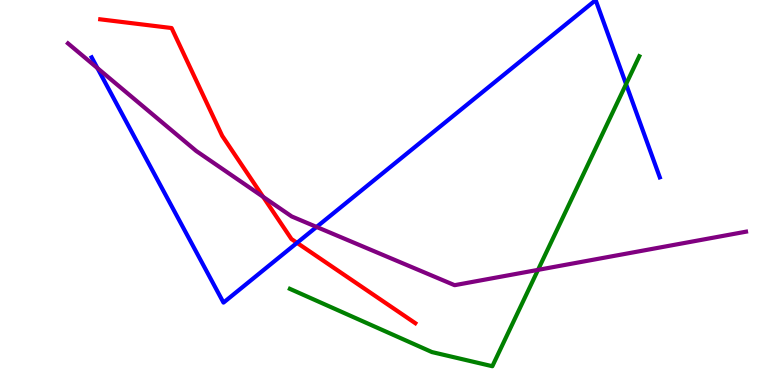[{'lines': ['blue', 'red'], 'intersections': [{'x': 3.83, 'y': 3.69}]}, {'lines': ['green', 'red'], 'intersections': []}, {'lines': ['purple', 'red'], 'intersections': [{'x': 3.4, 'y': 4.89}]}, {'lines': ['blue', 'green'], 'intersections': [{'x': 8.08, 'y': 7.81}]}, {'lines': ['blue', 'purple'], 'intersections': [{'x': 1.26, 'y': 8.23}, {'x': 4.08, 'y': 4.11}]}, {'lines': ['green', 'purple'], 'intersections': [{'x': 6.94, 'y': 2.99}]}]